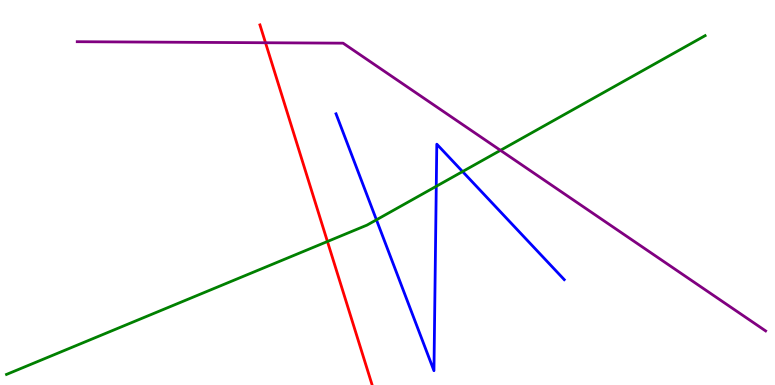[{'lines': ['blue', 'red'], 'intersections': []}, {'lines': ['green', 'red'], 'intersections': [{'x': 4.22, 'y': 3.73}]}, {'lines': ['purple', 'red'], 'intersections': [{'x': 3.43, 'y': 8.89}]}, {'lines': ['blue', 'green'], 'intersections': [{'x': 4.86, 'y': 4.29}, {'x': 5.63, 'y': 5.16}, {'x': 5.97, 'y': 5.54}]}, {'lines': ['blue', 'purple'], 'intersections': []}, {'lines': ['green', 'purple'], 'intersections': [{'x': 6.46, 'y': 6.1}]}]